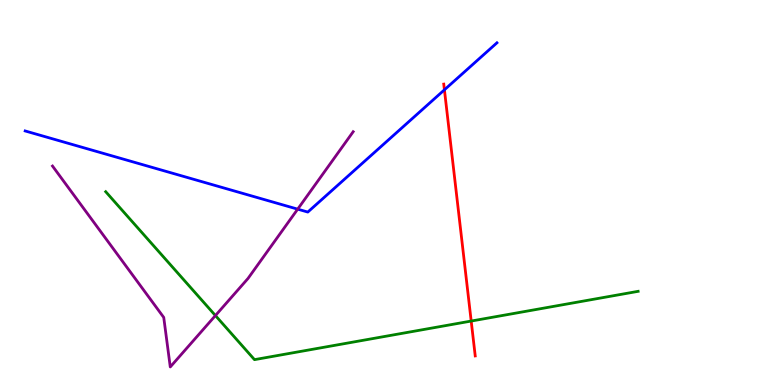[{'lines': ['blue', 'red'], 'intersections': [{'x': 5.73, 'y': 7.67}]}, {'lines': ['green', 'red'], 'intersections': [{'x': 6.08, 'y': 1.66}]}, {'lines': ['purple', 'red'], 'intersections': []}, {'lines': ['blue', 'green'], 'intersections': []}, {'lines': ['blue', 'purple'], 'intersections': [{'x': 3.84, 'y': 4.57}]}, {'lines': ['green', 'purple'], 'intersections': [{'x': 2.78, 'y': 1.8}]}]